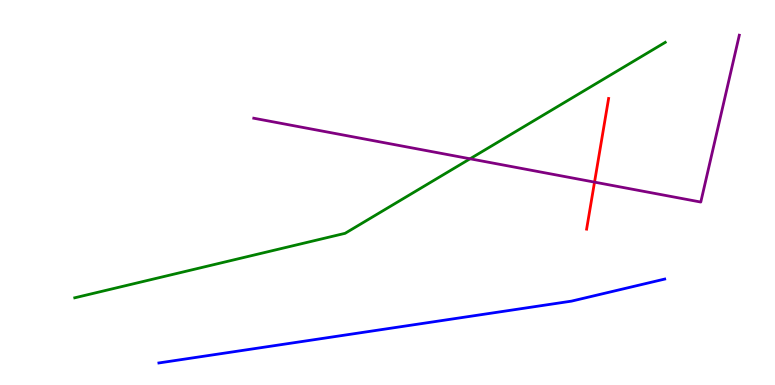[{'lines': ['blue', 'red'], 'intersections': []}, {'lines': ['green', 'red'], 'intersections': []}, {'lines': ['purple', 'red'], 'intersections': [{'x': 7.67, 'y': 5.27}]}, {'lines': ['blue', 'green'], 'intersections': []}, {'lines': ['blue', 'purple'], 'intersections': []}, {'lines': ['green', 'purple'], 'intersections': [{'x': 6.07, 'y': 5.88}]}]